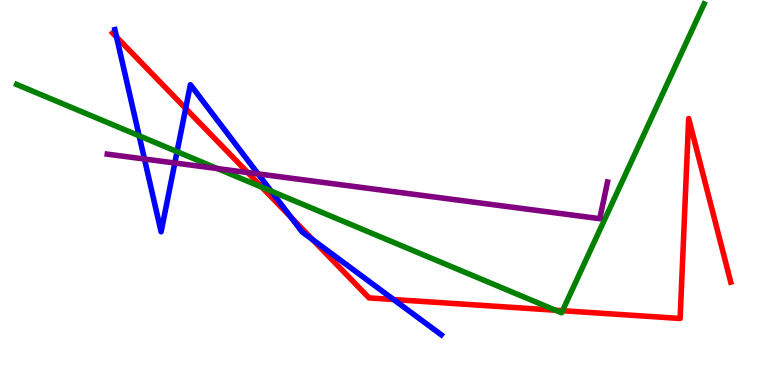[{'lines': ['blue', 'red'], 'intersections': [{'x': 1.5, 'y': 9.04}, {'x': 2.4, 'y': 7.18}, {'x': 3.75, 'y': 4.36}, {'x': 4.03, 'y': 3.77}, {'x': 5.08, 'y': 2.22}]}, {'lines': ['green', 'red'], 'intersections': [{'x': 3.38, 'y': 5.14}, {'x': 7.17, 'y': 1.94}, {'x': 7.26, 'y': 1.93}]}, {'lines': ['purple', 'red'], 'intersections': [{'x': 3.2, 'y': 5.52}]}, {'lines': ['blue', 'green'], 'intersections': [{'x': 1.8, 'y': 6.47}, {'x': 2.28, 'y': 6.06}, {'x': 3.5, 'y': 5.04}]}, {'lines': ['blue', 'purple'], 'intersections': [{'x': 1.86, 'y': 5.87}, {'x': 2.26, 'y': 5.77}, {'x': 3.33, 'y': 5.48}]}, {'lines': ['green', 'purple'], 'intersections': [{'x': 2.81, 'y': 5.62}]}]